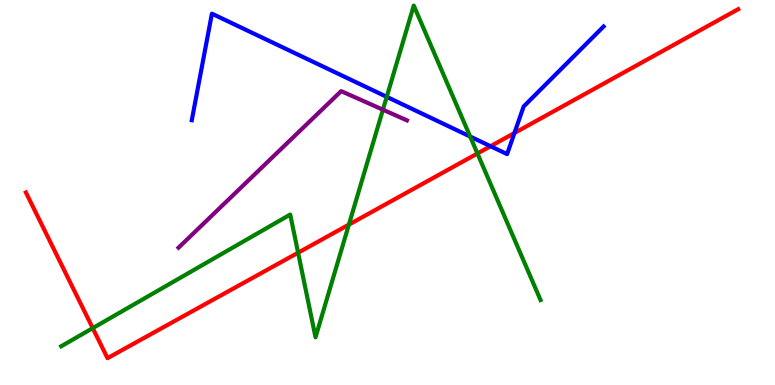[{'lines': ['blue', 'red'], 'intersections': [{'x': 6.33, 'y': 6.2}, {'x': 6.64, 'y': 6.54}]}, {'lines': ['green', 'red'], 'intersections': [{'x': 1.2, 'y': 1.48}, {'x': 3.85, 'y': 3.44}, {'x': 4.5, 'y': 4.17}, {'x': 6.16, 'y': 6.01}]}, {'lines': ['purple', 'red'], 'intersections': []}, {'lines': ['blue', 'green'], 'intersections': [{'x': 4.99, 'y': 7.48}, {'x': 6.07, 'y': 6.45}]}, {'lines': ['blue', 'purple'], 'intersections': []}, {'lines': ['green', 'purple'], 'intersections': [{'x': 4.94, 'y': 7.15}]}]